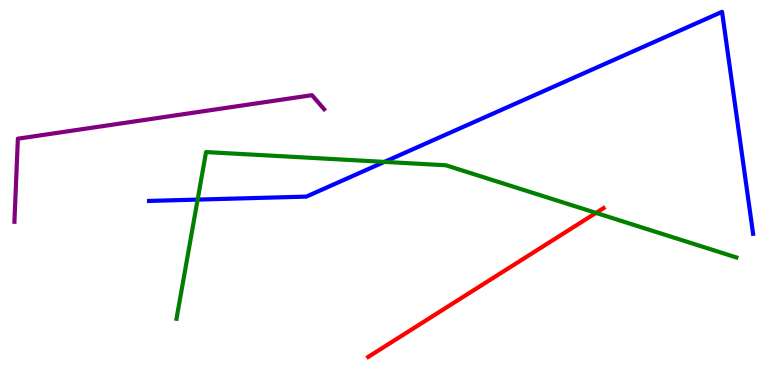[{'lines': ['blue', 'red'], 'intersections': []}, {'lines': ['green', 'red'], 'intersections': [{'x': 7.69, 'y': 4.47}]}, {'lines': ['purple', 'red'], 'intersections': []}, {'lines': ['blue', 'green'], 'intersections': [{'x': 2.55, 'y': 4.82}, {'x': 4.96, 'y': 5.8}]}, {'lines': ['blue', 'purple'], 'intersections': []}, {'lines': ['green', 'purple'], 'intersections': []}]